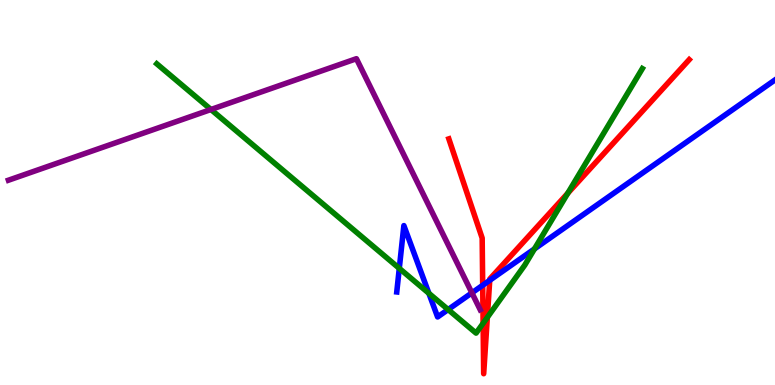[{'lines': ['blue', 'red'], 'intersections': [{'x': 6.23, 'y': 2.59}, {'x': 6.32, 'y': 2.72}]}, {'lines': ['green', 'red'], 'intersections': [{'x': 6.23, 'y': 1.6}, {'x': 6.29, 'y': 1.76}, {'x': 7.33, 'y': 4.98}]}, {'lines': ['purple', 'red'], 'intersections': []}, {'lines': ['blue', 'green'], 'intersections': [{'x': 5.15, 'y': 3.03}, {'x': 5.53, 'y': 2.38}, {'x': 5.78, 'y': 1.96}, {'x': 6.9, 'y': 3.54}]}, {'lines': ['blue', 'purple'], 'intersections': [{'x': 6.09, 'y': 2.39}]}, {'lines': ['green', 'purple'], 'intersections': [{'x': 2.72, 'y': 7.16}]}]